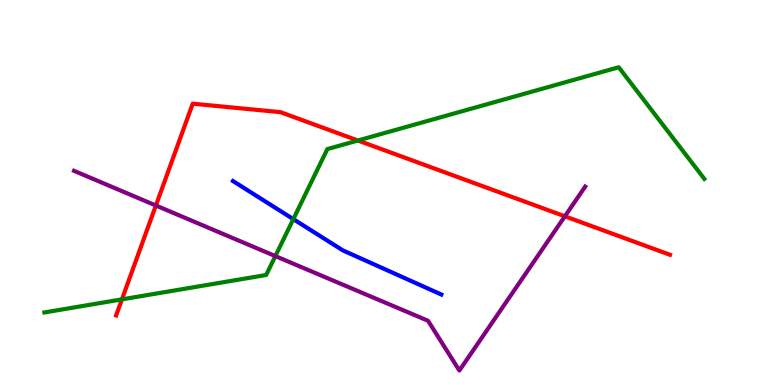[{'lines': ['blue', 'red'], 'intersections': []}, {'lines': ['green', 'red'], 'intersections': [{'x': 1.57, 'y': 2.22}, {'x': 4.62, 'y': 6.35}]}, {'lines': ['purple', 'red'], 'intersections': [{'x': 2.01, 'y': 4.66}, {'x': 7.29, 'y': 4.38}]}, {'lines': ['blue', 'green'], 'intersections': [{'x': 3.78, 'y': 4.31}]}, {'lines': ['blue', 'purple'], 'intersections': []}, {'lines': ['green', 'purple'], 'intersections': [{'x': 3.55, 'y': 3.35}]}]